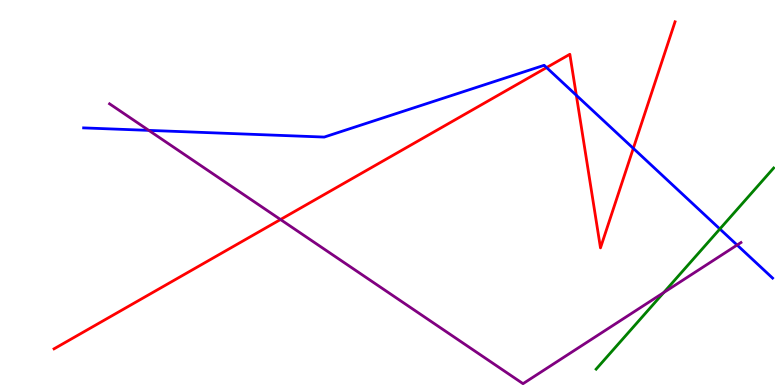[{'lines': ['blue', 'red'], 'intersections': [{'x': 7.05, 'y': 8.24}, {'x': 7.44, 'y': 7.53}, {'x': 8.17, 'y': 6.15}]}, {'lines': ['green', 'red'], 'intersections': []}, {'lines': ['purple', 'red'], 'intersections': [{'x': 3.62, 'y': 4.3}]}, {'lines': ['blue', 'green'], 'intersections': [{'x': 9.29, 'y': 4.05}]}, {'lines': ['blue', 'purple'], 'intersections': [{'x': 1.92, 'y': 6.61}, {'x': 9.51, 'y': 3.64}]}, {'lines': ['green', 'purple'], 'intersections': [{'x': 8.56, 'y': 2.4}]}]